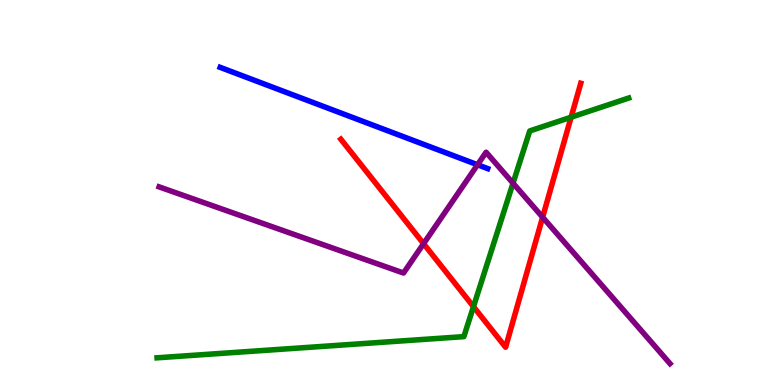[{'lines': ['blue', 'red'], 'intersections': []}, {'lines': ['green', 'red'], 'intersections': [{'x': 6.11, 'y': 2.03}, {'x': 7.37, 'y': 6.96}]}, {'lines': ['purple', 'red'], 'intersections': [{'x': 5.47, 'y': 3.67}, {'x': 7.0, 'y': 4.36}]}, {'lines': ['blue', 'green'], 'intersections': []}, {'lines': ['blue', 'purple'], 'intersections': [{'x': 6.16, 'y': 5.72}]}, {'lines': ['green', 'purple'], 'intersections': [{'x': 6.62, 'y': 5.24}]}]